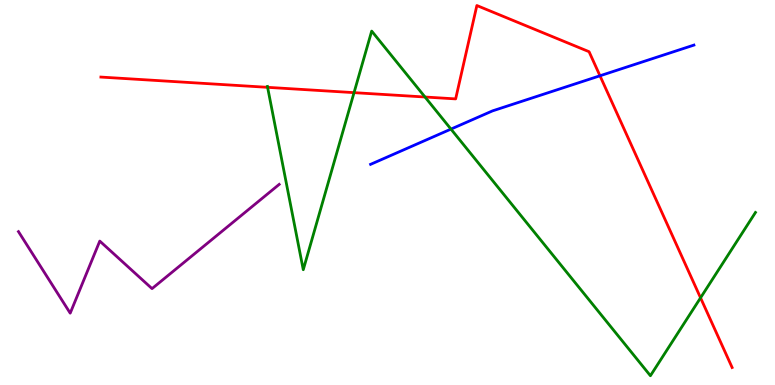[{'lines': ['blue', 'red'], 'intersections': [{'x': 7.74, 'y': 8.03}]}, {'lines': ['green', 'red'], 'intersections': [{'x': 3.45, 'y': 7.73}, {'x': 4.57, 'y': 7.59}, {'x': 5.48, 'y': 7.48}, {'x': 9.04, 'y': 2.26}]}, {'lines': ['purple', 'red'], 'intersections': []}, {'lines': ['blue', 'green'], 'intersections': [{'x': 5.82, 'y': 6.65}]}, {'lines': ['blue', 'purple'], 'intersections': []}, {'lines': ['green', 'purple'], 'intersections': []}]